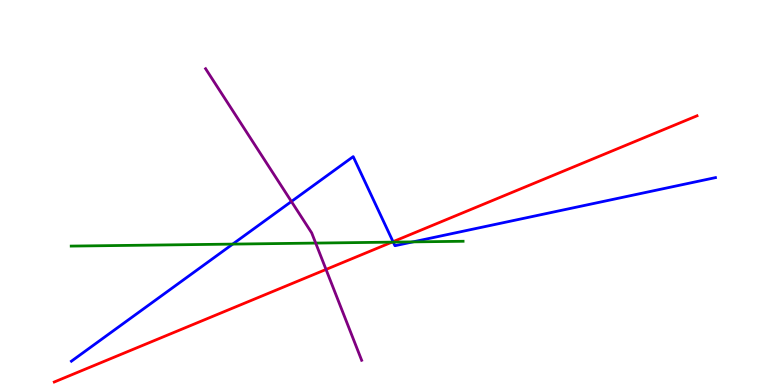[{'lines': ['blue', 'red'], 'intersections': [{'x': 5.07, 'y': 3.72}]}, {'lines': ['green', 'red'], 'intersections': [{'x': 5.06, 'y': 3.71}]}, {'lines': ['purple', 'red'], 'intersections': [{'x': 4.21, 'y': 3.0}]}, {'lines': ['blue', 'green'], 'intersections': [{'x': 3.0, 'y': 3.66}, {'x': 5.07, 'y': 3.71}, {'x': 5.33, 'y': 3.72}]}, {'lines': ['blue', 'purple'], 'intersections': [{'x': 3.76, 'y': 4.77}]}, {'lines': ['green', 'purple'], 'intersections': [{'x': 4.07, 'y': 3.69}]}]